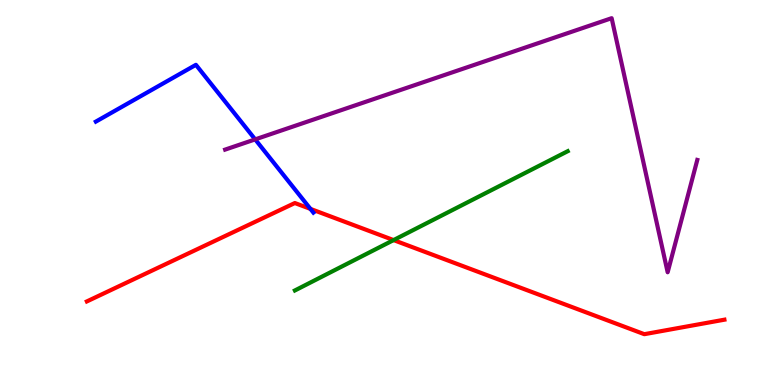[{'lines': ['blue', 'red'], 'intersections': [{'x': 4.01, 'y': 4.57}]}, {'lines': ['green', 'red'], 'intersections': [{'x': 5.08, 'y': 3.76}]}, {'lines': ['purple', 'red'], 'intersections': []}, {'lines': ['blue', 'green'], 'intersections': []}, {'lines': ['blue', 'purple'], 'intersections': [{'x': 3.29, 'y': 6.38}]}, {'lines': ['green', 'purple'], 'intersections': []}]